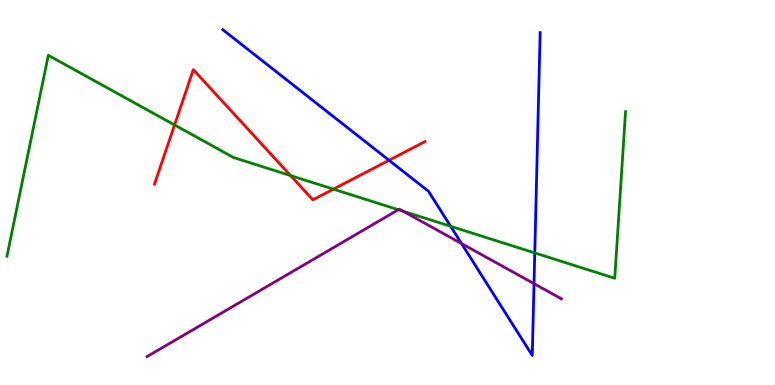[{'lines': ['blue', 'red'], 'intersections': [{'x': 5.02, 'y': 5.84}]}, {'lines': ['green', 'red'], 'intersections': [{'x': 2.25, 'y': 6.75}, {'x': 3.75, 'y': 5.44}, {'x': 4.3, 'y': 5.09}]}, {'lines': ['purple', 'red'], 'intersections': []}, {'lines': ['blue', 'green'], 'intersections': [{'x': 5.81, 'y': 4.12}, {'x': 6.9, 'y': 3.43}]}, {'lines': ['blue', 'purple'], 'intersections': [{'x': 5.96, 'y': 3.67}, {'x': 6.89, 'y': 2.63}]}, {'lines': ['green', 'purple'], 'intersections': [{'x': 5.14, 'y': 4.55}, {'x': 5.2, 'y': 4.51}]}]